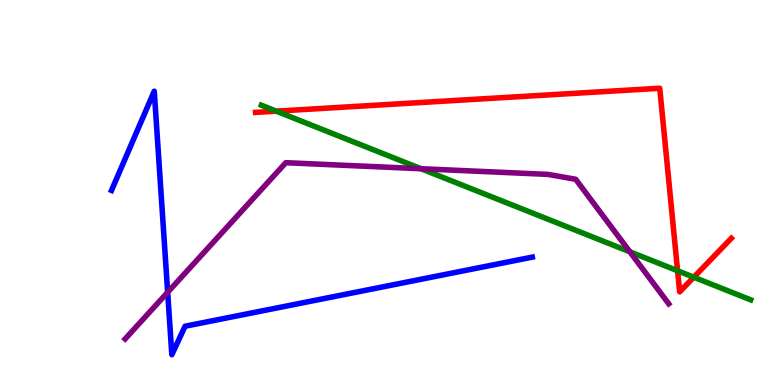[{'lines': ['blue', 'red'], 'intersections': []}, {'lines': ['green', 'red'], 'intersections': [{'x': 3.56, 'y': 7.11}, {'x': 8.74, 'y': 2.97}, {'x': 8.95, 'y': 2.8}]}, {'lines': ['purple', 'red'], 'intersections': []}, {'lines': ['blue', 'green'], 'intersections': []}, {'lines': ['blue', 'purple'], 'intersections': [{'x': 2.16, 'y': 2.41}]}, {'lines': ['green', 'purple'], 'intersections': [{'x': 5.43, 'y': 5.62}, {'x': 8.13, 'y': 3.46}]}]